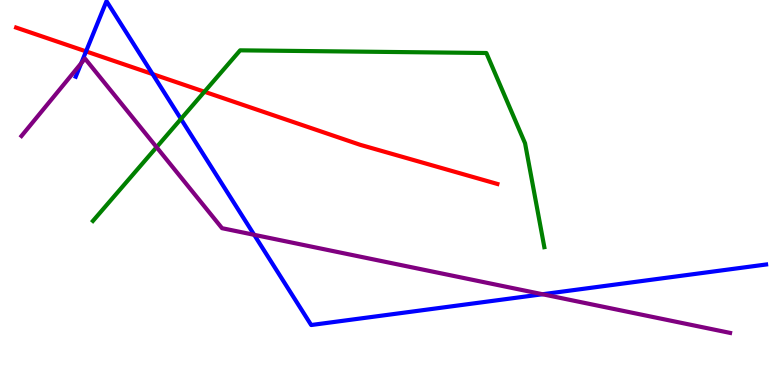[{'lines': ['blue', 'red'], 'intersections': [{'x': 1.11, 'y': 8.66}, {'x': 1.97, 'y': 8.08}]}, {'lines': ['green', 'red'], 'intersections': [{'x': 2.64, 'y': 7.62}]}, {'lines': ['purple', 'red'], 'intersections': []}, {'lines': ['blue', 'green'], 'intersections': [{'x': 2.33, 'y': 6.91}]}, {'lines': ['blue', 'purple'], 'intersections': [{'x': 1.05, 'y': 8.36}, {'x': 3.28, 'y': 3.9}, {'x': 7.0, 'y': 2.36}]}, {'lines': ['green', 'purple'], 'intersections': [{'x': 2.02, 'y': 6.18}]}]